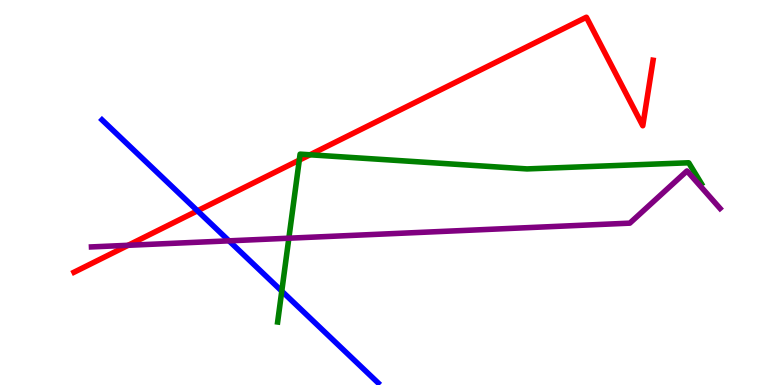[{'lines': ['blue', 'red'], 'intersections': [{'x': 2.55, 'y': 4.52}]}, {'lines': ['green', 'red'], 'intersections': [{'x': 3.86, 'y': 5.84}, {'x': 4.0, 'y': 5.98}]}, {'lines': ['purple', 'red'], 'intersections': [{'x': 1.65, 'y': 3.63}]}, {'lines': ['blue', 'green'], 'intersections': [{'x': 3.64, 'y': 2.44}]}, {'lines': ['blue', 'purple'], 'intersections': [{'x': 2.95, 'y': 3.74}]}, {'lines': ['green', 'purple'], 'intersections': [{'x': 3.73, 'y': 3.81}]}]